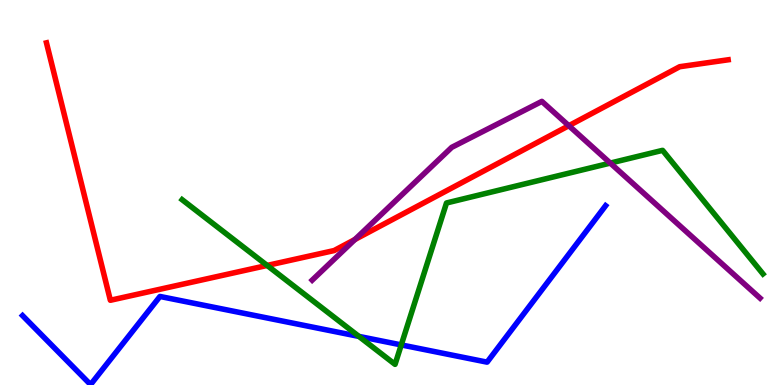[{'lines': ['blue', 'red'], 'intersections': []}, {'lines': ['green', 'red'], 'intersections': [{'x': 3.45, 'y': 3.11}]}, {'lines': ['purple', 'red'], 'intersections': [{'x': 4.58, 'y': 3.78}, {'x': 7.34, 'y': 6.74}]}, {'lines': ['blue', 'green'], 'intersections': [{'x': 4.63, 'y': 1.26}, {'x': 5.18, 'y': 1.04}]}, {'lines': ['blue', 'purple'], 'intersections': []}, {'lines': ['green', 'purple'], 'intersections': [{'x': 7.87, 'y': 5.76}]}]